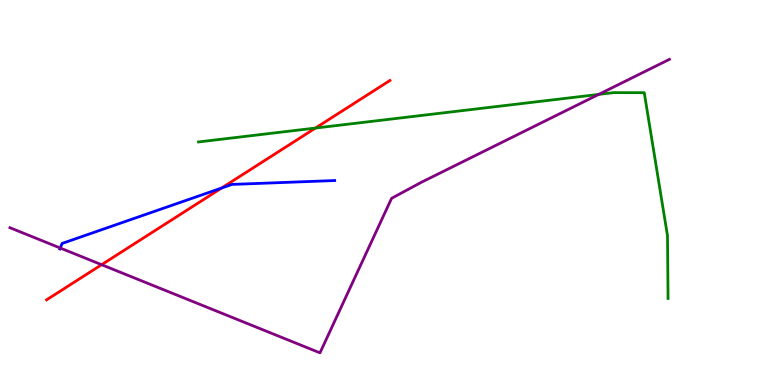[{'lines': ['blue', 'red'], 'intersections': [{'x': 2.86, 'y': 5.12}]}, {'lines': ['green', 'red'], 'intersections': [{'x': 4.07, 'y': 6.67}]}, {'lines': ['purple', 'red'], 'intersections': [{'x': 1.31, 'y': 3.12}]}, {'lines': ['blue', 'green'], 'intersections': []}, {'lines': ['blue', 'purple'], 'intersections': [{'x': 0.777, 'y': 3.56}]}, {'lines': ['green', 'purple'], 'intersections': [{'x': 7.72, 'y': 7.55}]}]